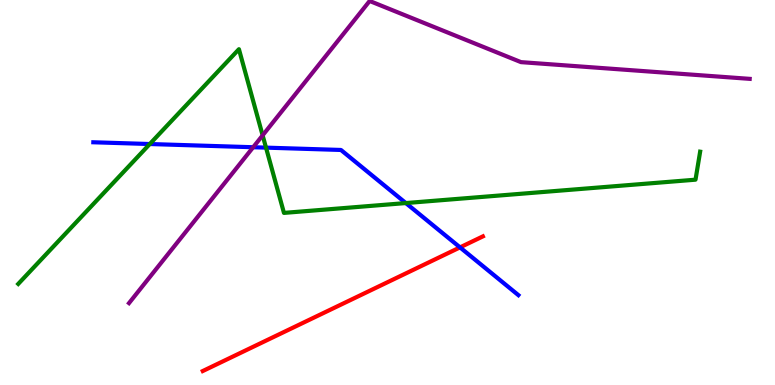[{'lines': ['blue', 'red'], 'intersections': [{'x': 5.94, 'y': 3.57}]}, {'lines': ['green', 'red'], 'intersections': []}, {'lines': ['purple', 'red'], 'intersections': []}, {'lines': ['blue', 'green'], 'intersections': [{'x': 1.93, 'y': 6.26}, {'x': 3.43, 'y': 6.17}, {'x': 5.24, 'y': 4.73}]}, {'lines': ['blue', 'purple'], 'intersections': [{'x': 3.27, 'y': 6.18}]}, {'lines': ['green', 'purple'], 'intersections': [{'x': 3.39, 'y': 6.48}]}]